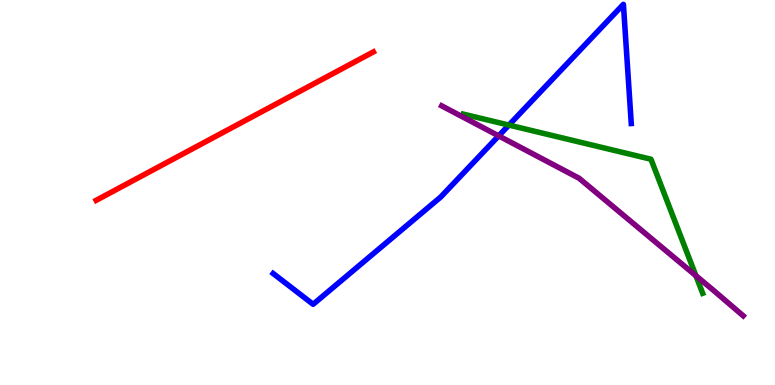[{'lines': ['blue', 'red'], 'intersections': []}, {'lines': ['green', 'red'], 'intersections': []}, {'lines': ['purple', 'red'], 'intersections': []}, {'lines': ['blue', 'green'], 'intersections': [{'x': 6.57, 'y': 6.75}]}, {'lines': ['blue', 'purple'], 'intersections': [{'x': 6.43, 'y': 6.47}]}, {'lines': ['green', 'purple'], 'intersections': [{'x': 8.98, 'y': 2.84}]}]